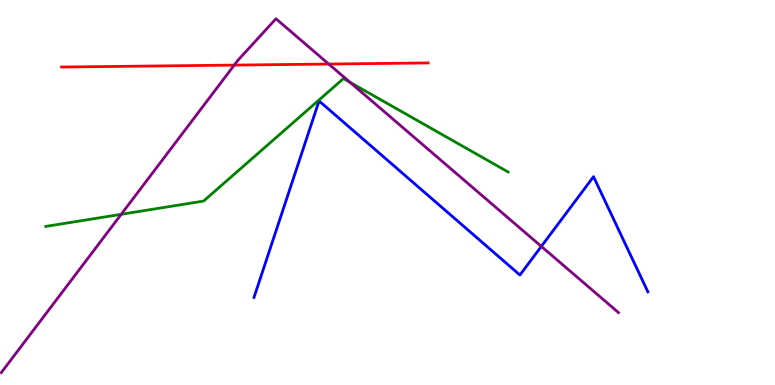[{'lines': ['blue', 'red'], 'intersections': []}, {'lines': ['green', 'red'], 'intersections': []}, {'lines': ['purple', 'red'], 'intersections': [{'x': 3.02, 'y': 8.31}, {'x': 4.24, 'y': 8.34}]}, {'lines': ['blue', 'green'], 'intersections': []}, {'lines': ['blue', 'purple'], 'intersections': [{'x': 6.98, 'y': 3.6}]}, {'lines': ['green', 'purple'], 'intersections': [{'x': 1.56, 'y': 4.43}, {'x': 4.52, 'y': 7.86}]}]